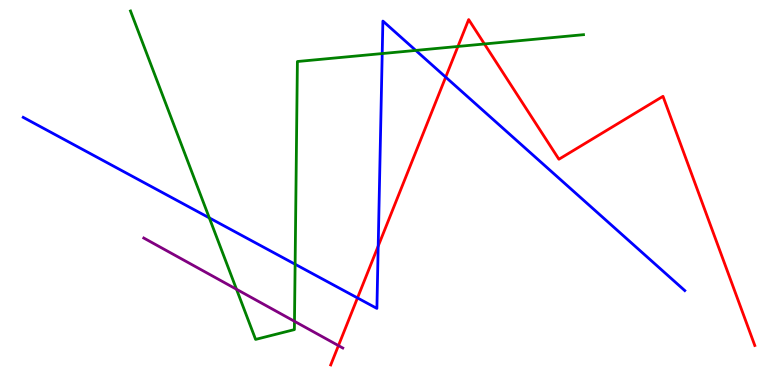[{'lines': ['blue', 'red'], 'intersections': [{'x': 4.61, 'y': 2.26}, {'x': 4.88, 'y': 3.61}, {'x': 5.75, 'y': 8.0}]}, {'lines': ['green', 'red'], 'intersections': [{'x': 5.91, 'y': 8.79}, {'x': 6.25, 'y': 8.86}]}, {'lines': ['purple', 'red'], 'intersections': [{'x': 4.37, 'y': 1.02}]}, {'lines': ['blue', 'green'], 'intersections': [{'x': 2.7, 'y': 4.34}, {'x': 3.81, 'y': 3.14}, {'x': 4.93, 'y': 8.61}, {'x': 5.36, 'y': 8.69}]}, {'lines': ['blue', 'purple'], 'intersections': []}, {'lines': ['green', 'purple'], 'intersections': [{'x': 3.05, 'y': 2.49}, {'x': 3.8, 'y': 1.65}]}]